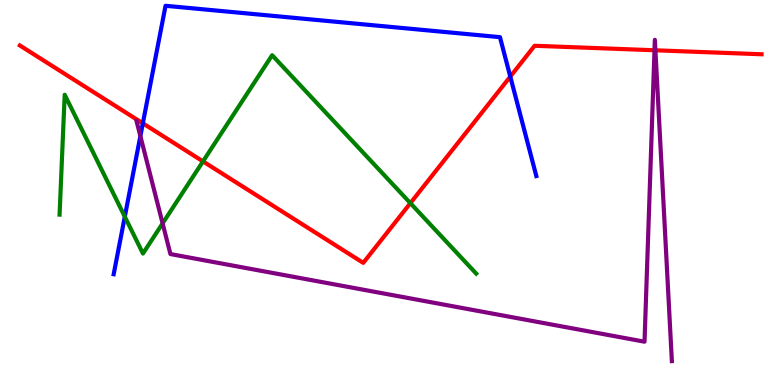[{'lines': ['blue', 'red'], 'intersections': [{'x': 1.84, 'y': 6.8}, {'x': 6.58, 'y': 8.01}]}, {'lines': ['green', 'red'], 'intersections': [{'x': 2.62, 'y': 5.81}, {'x': 5.3, 'y': 4.72}]}, {'lines': ['purple', 'red'], 'intersections': [{'x': 8.45, 'y': 8.69}, {'x': 8.46, 'y': 8.69}]}, {'lines': ['blue', 'green'], 'intersections': [{'x': 1.61, 'y': 4.37}]}, {'lines': ['blue', 'purple'], 'intersections': [{'x': 1.81, 'y': 6.46}]}, {'lines': ['green', 'purple'], 'intersections': [{'x': 2.1, 'y': 4.2}]}]